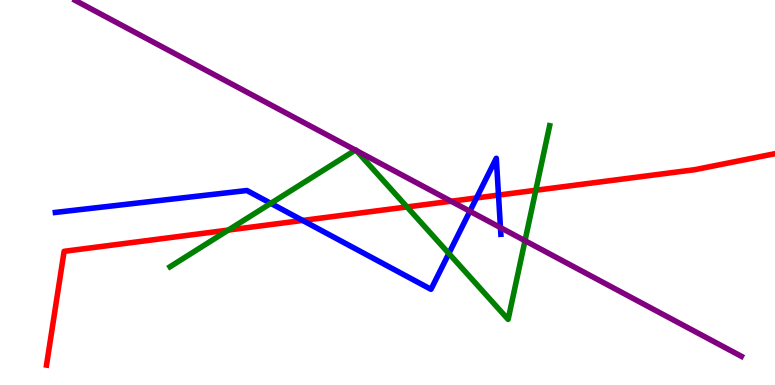[{'lines': ['blue', 'red'], 'intersections': [{'x': 3.91, 'y': 4.27}, {'x': 6.15, 'y': 4.86}, {'x': 6.43, 'y': 4.93}]}, {'lines': ['green', 'red'], 'intersections': [{'x': 2.95, 'y': 4.02}, {'x': 5.25, 'y': 4.62}, {'x': 6.91, 'y': 5.06}]}, {'lines': ['purple', 'red'], 'intersections': [{'x': 5.82, 'y': 4.77}]}, {'lines': ['blue', 'green'], 'intersections': [{'x': 3.49, 'y': 4.72}, {'x': 5.79, 'y': 3.42}]}, {'lines': ['blue', 'purple'], 'intersections': [{'x': 6.06, 'y': 4.51}, {'x': 6.46, 'y': 4.09}]}, {'lines': ['green', 'purple'], 'intersections': [{'x': 4.59, 'y': 6.1}, {'x': 4.6, 'y': 6.09}, {'x': 6.77, 'y': 3.75}]}]